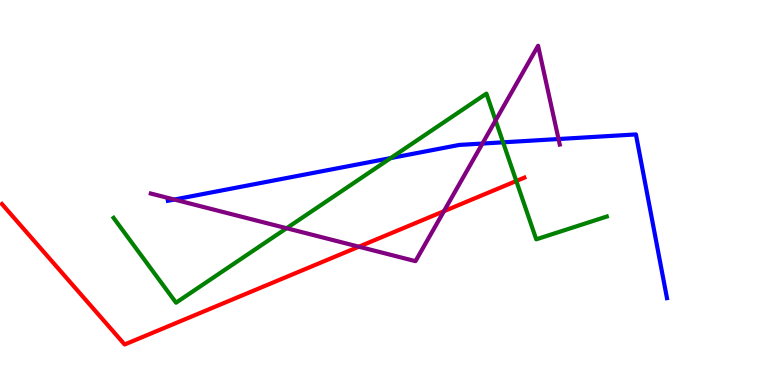[{'lines': ['blue', 'red'], 'intersections': []}, {'lines': ['green', 'red'], 'intersections': [{'x': 6.66, 'y': 5.3}]}, {'lines': ['purple', 'red'], 'intersections': [{'x': 4.63, 'y': 3.59}, {'x': 5.73, 'y': 4.51}]}, {'lines': ['blue', 'green'], 'intersections': [{'x': 5.04, 'y': 5.89}, {'x': 6.49, 'y': 6.3}]}, {'lines': ['blue', 'purple'], 'intersections': [{'x': 2.25, 'y': 4.82}, {'x': 6.22, 'y': 6.27}, {'x': 7.21, 'y': 6.39}]}, {'lines': ['green', 'purple'], 'intersections': [{'x': 3.7, 'y': 4.07}, {'x': 6.39, 'y': 6.87}]}]